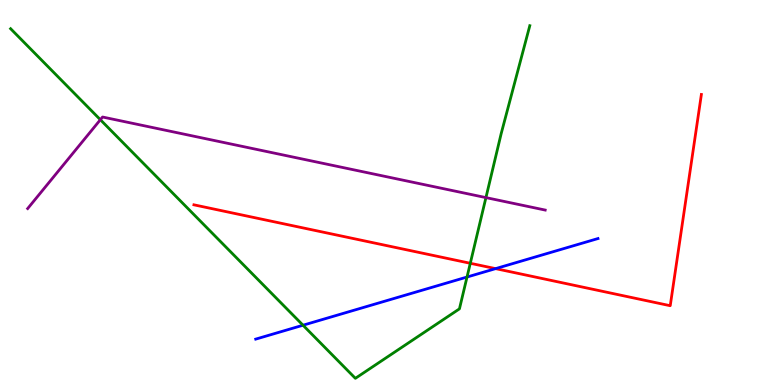[{'lines': ['blue', 'red'], 'intersections': [{'x': 6.39, 'y': 3.02}]}, {'lines': ['green', 'red'], 'intersections': [{'x': 6.07, 'y': 3.16}]}, {'lines': ['purple', 'red'], 'intersections': []}, {'lines': ['blue', 'green'], 'intersections': [{'x': 3.91, 'y': 1.55}, {'x': 6.03, 'y': 2.8}]}, {'lines': ['blue', 'purple'], 'intersections': []}, {'lines': ['green', 'purple'], 'intersections': [{'x': 1.29, 'y': 6.89}, {'x': 6.27, 'y': 4.87}]}]